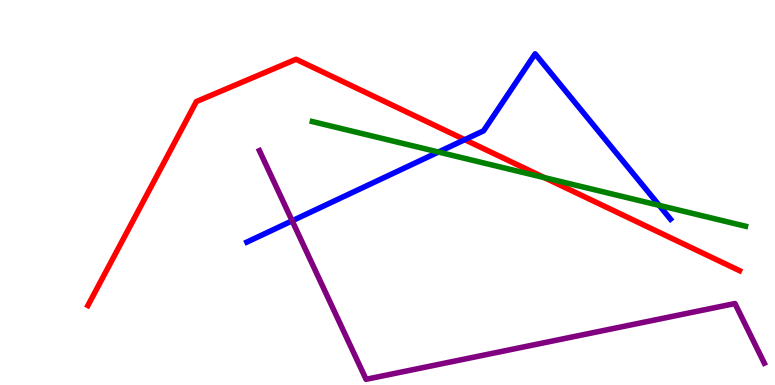[{'lines': ['blue', 'red'], 'intersections': [{'x': 6.0, 'y': 6.37}]}, {'lines': ['green', 'red'], 'intersections': [{'x': 7.02, 'y': 5.39}]}, {'lines': ['purple', 'red'], 'intersections': []}, {'lines': ['blue', 'green'], 'intersections': [{'x': 5.66, 'y': 6.05}, {'x': 8.51, 'y': 4.67}]}, {'lines': ['blue', 'purple'], 'intersections': [{'x': 3.77, 'y': 4.26}]}, {'lines': ['green', 'purple'], 'intersections': []}]